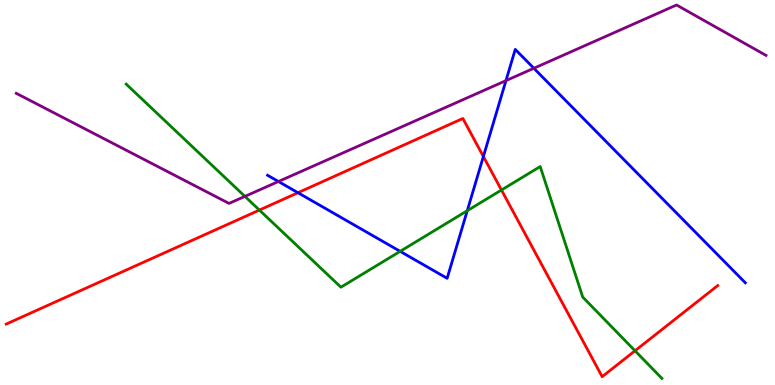[{'lines': ['blue', 'red'], 'intersections': [{'x': 3.84, 'y': 4.99}, {'x': 6.24, 'y': 5.93}]}, {'lines': ['green', 'red'], 'intersections': [{'x': 3.35, 'y': 4.54}, {'x': 6.47, 'y': 5.06}, {'x': 8.19, 'y': 0.889}]}, {'lines': ['purple', 'red'], 'intersections': []}, {'lines': ['blue', 'green'], 'intersections': [{'x': 5.16, 'y': 3.47}, {'x': 6.03, 'y': 4.53}]}, {'lines': ['blue', 'purple'], 'intersections': [{'x': 3.59, 'y': 5.29}, {'x': 6.53, 'y': 7.91}, {'x': 6.89, 'y': 8.23}]}, {'lines': ['green', 'purple'], 'intersections': [{'x': 3.16, 'y': 4.9}]}]